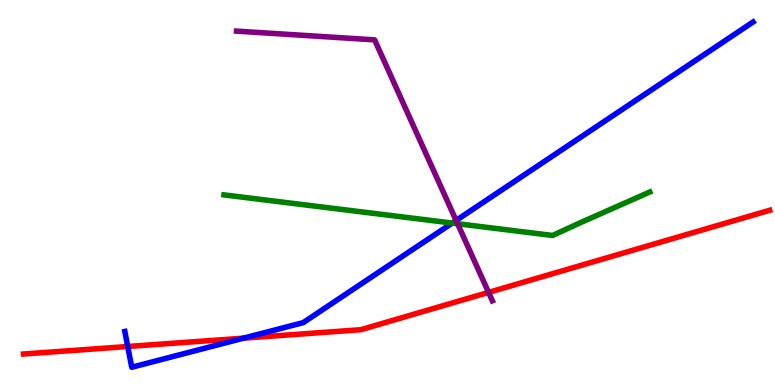[{'lines': ['blue', 'red'], 'intersections': [{'x': 1.65, 'y': 1.0}, {'x': 3.14, 'y': 1.22}]}, {'lines': ['green', 'red'], 'intersections': []}, {'lines': ['purple', 'red'], 'intersections': [{'x': 6.3, 'y': 2.41}]}, {'lines': ['blue', 'green'], 'intersections': [{'x': 5.84, 'y': 4.21}]}, {'lines': ['blue', 'purple'], 'intersections': [{'x': 5.89, 'y': 4.27}]}, {'lines': ['green', 'purple'], 'intersections': [{'x': 5.9, 'y': 4.19}]}]